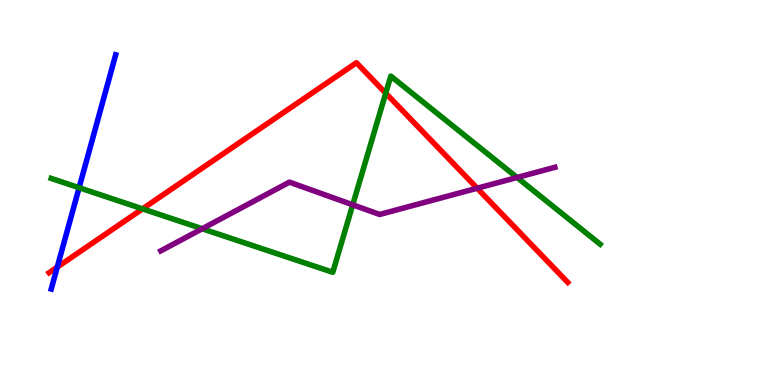[{'lines': ['blue', 'red'], 'intersections': [{'x': 0.739, 'y': 3.06}]}, {'lines': ['green', 'red'], 'intersections': [{'x': 1.84, 'y': 4.58}, {'x': 4.98, 'y': 7.58}]}, {'lines': ['purple', 'red'], 'intersections': [{'x': 6.16, 'y': 5.11}]}, {'lines': ['blue', 'green'], 'intersections': [{'x': 1.02, 'y': 5.12}]}, {'lines': ['blue', 'purple'], 'intersections': []}, {'lines': ['green', 'purple'], 'intersections': [{'x': 2.61, 'y': 4.06}, {'x': 4.55, 'y': 4.68}, {'x': 6.67, 'y': 5.39}]}]